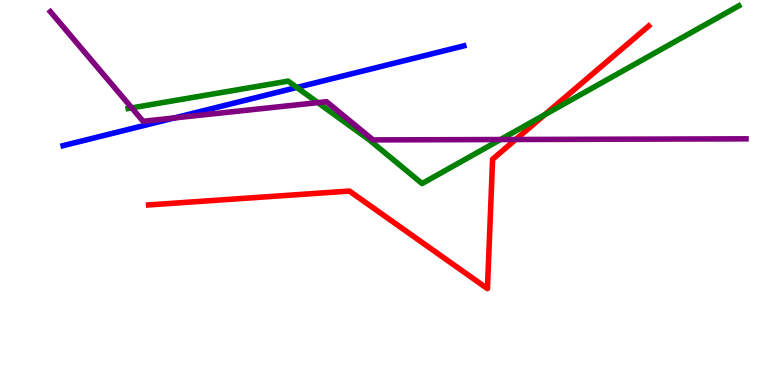[{'lines': ['blue', 'red'], 'intersections': []}, {'lines': ['green', 'red'], 'intersections': [{'x': 7.03, 'y': 7.02}]}, {'lines': ['purple', 'red'], 'intersections': [{'x': 6.65, 'y': 6.38}]}, {'lines': ['blue', 'green'], 'intersections': [{'x': 3.83, 'y': 7.73}]}, {'lines': ['blue', 'purple'], 'intersections': [{'x': 2.25, 'y': 6.94}]}, {'lines': ['green', 'purple'], 'intersections': [{'x': 1.7, 'y': 7.2}, {'x': 4.1, 'y': 7.33}, {'x': 6.46, 'y': 6.38}]}]